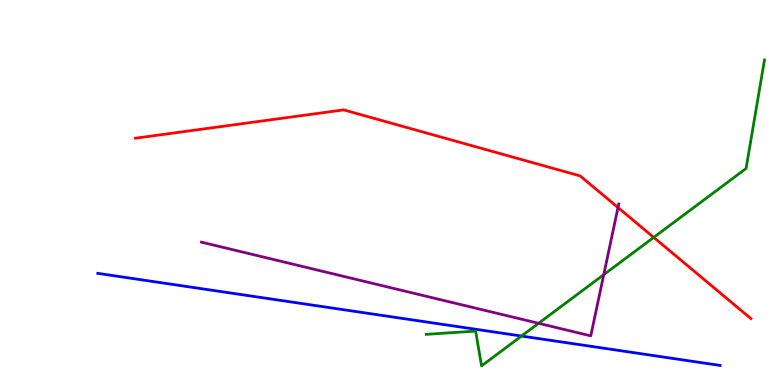[{'lines': ['blue', 'red'], 'intersections': []}, {'lines': ['green', 'red'], 'intersections': [{'x': 8.44, 'y': 3.83}]}, {'lines': ['purple', 'red'], 'intersections': [{'x': 7.97, 'y': 4.61}]}, {'lines': ['blue', 'green'], 'intersections': [{'x': 6.73, 'y': 1.27}]}, {'lines': ['blue', 'purple'], 'intersections': []}, {'lines': ['green', 'purple'], 'intersections': [{'x': 6.95, 'y': 1.6}, {'x': 7.79, 'y': 2.87}]}]